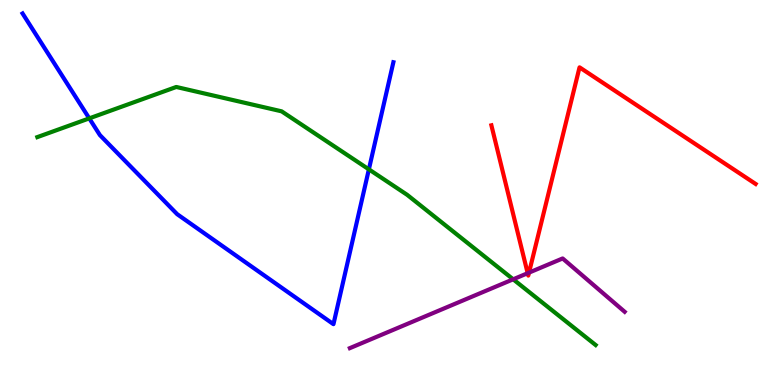[{'lines': ['blue', 'red'], 'intersections': []}, {'lines': ['green', 'red'], 'intersections': []}, {'lines': ['purple', 'red'], 'intersections': [{'x': 6.81, 'y': 2.9}, {'x': 6.83, 'y': 2.92}]}, {'lines': ['blue', 'green'], 'intersections': [{'x': 1.15, 'y': 6.93}, {'x': 4.76, 'y': 5.6}]}, {'lines': ['blue', 'purple'], 'intersections': []}, {'lines': ['green', 'purple'], 'intersections': [{'x': 6.62, 'y': 2.75}]}]